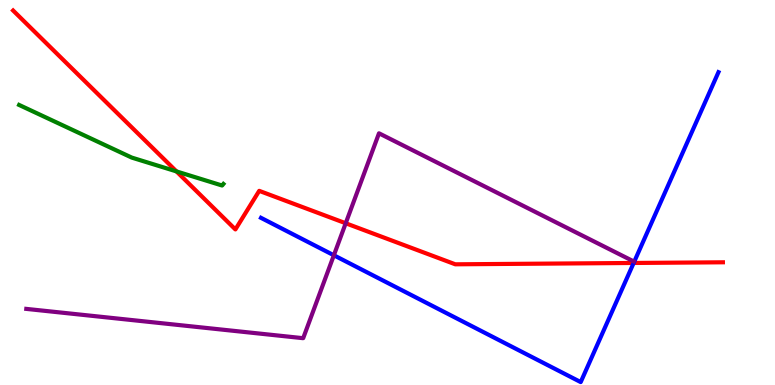[{'lines': ['blue', 'red'], 'intersections': [{'x': 8.18, 'y': 3.17}]}, {'lines': ['green', 'red'], 'intersections': [{'x': 2.28, 'y': 5.55}]}, {'lines': ['purple', 'red'], 'intersections': [{'x': 4.46, 'y': 4.2}]}, {'lines': ['blue', 'green'], 'intersections': []}, {'lines': ['blue', 'purple'], 'intersections': [{'x': 4.31, 'y': 3.37}]}, {'lines': ['green', 'purple'], 'intersections': []}]